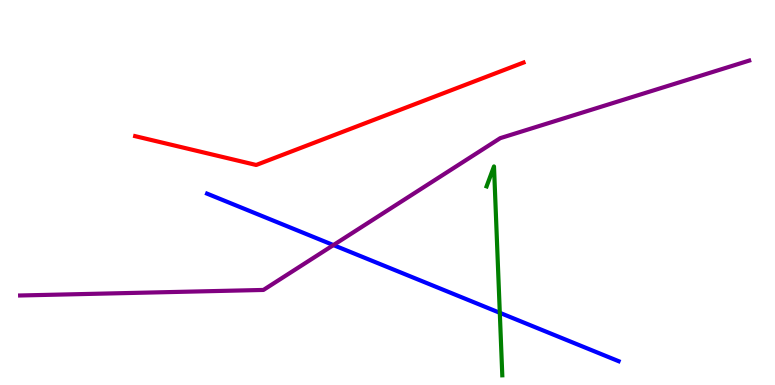[{'lines': ['blue', 'red'], 'intersections': []}, {'lines': ['green', 'red'], 'intersections': []}, {'lines': ['purple', 'red'], 'intersections': []}, {'lines': ['blue', 'green'], 'intersections': [{'x': 6.45, 'y': 1.88}]}, {'lines': ['blue', 'purple'], 'intersections': [{'x': 4.3, 'y': 3.63}]}, {'lines': ['green', 'purple'], 'intersections': []}]